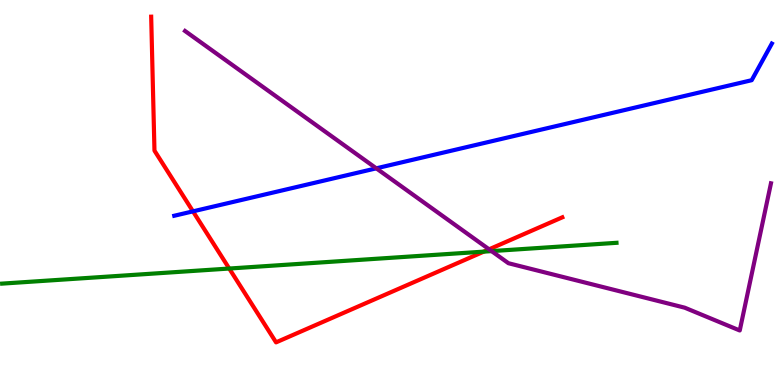[{'lines': ['blue', 'red'], 'intersections': [{'x': 2.49, 'y': 4.51}]}, {'lines': ['green', 'red'], 'intersections': [{'x': 2.96, 'y': 3.03}, {'x': 6.24, 'y': 3.46}]}, {'lines': ['purple', 'red'], 'intersections': [{'x': 6.31, 'y': 3.52}]}, {'lines': ['blue', 'green'], 'intersections': []}, {'lines': ['blue', 'purple'], 'intersections': [{'x': 4.86, 'y': 5.63}]}, {'lines': ['green', 'purple'], 'intersections': [{'x': 6.34, 'y': 3.48}]}]